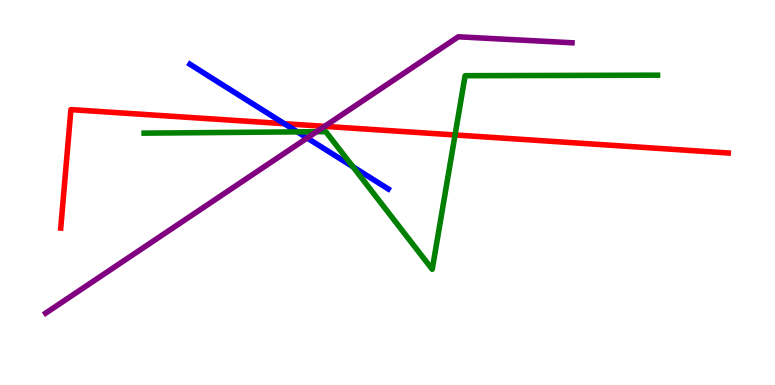[{'lines': ['blue', 'red'], 'intersections': [{'x': 3.67, 'y': 6.79}]}, {'lines': ['green', 'red'], 'intersections': [{'x': 5.87, 'y': 6.49}]}, {'lines': ['purple', 'red'], 'intersections': [{'x': 4.19, 'y': 6.72}]}, {'lines': ['blue', 'green'], 'intersections': [{'x': 3.84, 'y': 6.57}, {'x': 4.55, 'y': 5.67}]}, {'lines': ['blue', 'purple'], 'intersections': [{'x': 3.96, 'y': 6.42}]}, {'lines': ['green', 'purple'], 'intersections': [{'x': 4.08, 'y': 6.58}]}]